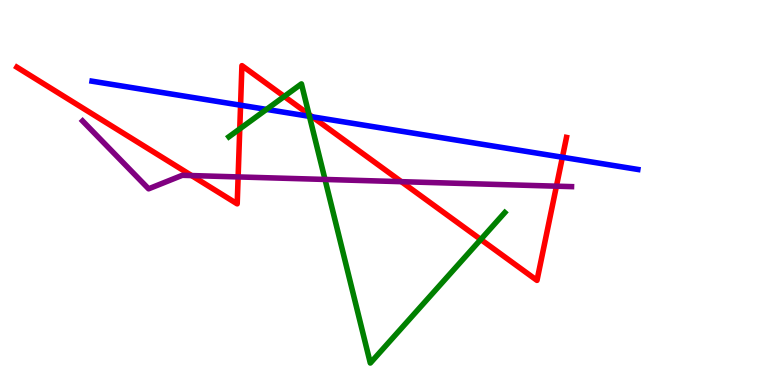[{'lines': ['blue', 'red'], 'intersections': [{'x': 3.1, 'y': 7.27}, {'x': 4.03, 'y': 6.97}, {'x': 7.26, 'y': 5.92}]}, {'lines': ['green', 'red'], 'intersections': [{'x': 3.09, 'y': 6.65}, {'x': 3.67, 'y': 7.5}, {'x': 3.99, 'y': 7.03}, {'x': 6.2, 'y': 3.78}]}, {'lines': ['purple', 'red'], 'intersections': [{'x': 2.47, 'y': 5.44}, {'x': 3.07, 'y': 5.4}, {'x': 5.18, 'y': 5.28}, {'x': 7.18, 'y': 5.16}]}, {'lines': ['blue', 'green'], 'intersections': [{'x': 3.44, 'y': 7.16}, {'x': 3.99, 'y': 6.98}]}, {'lines': ['blue', 'purple'], 'intersections': []}, {'lines': ['green', 'purple'], 'intersections': [{'x': 4.19, 'y': 5.34}]}]